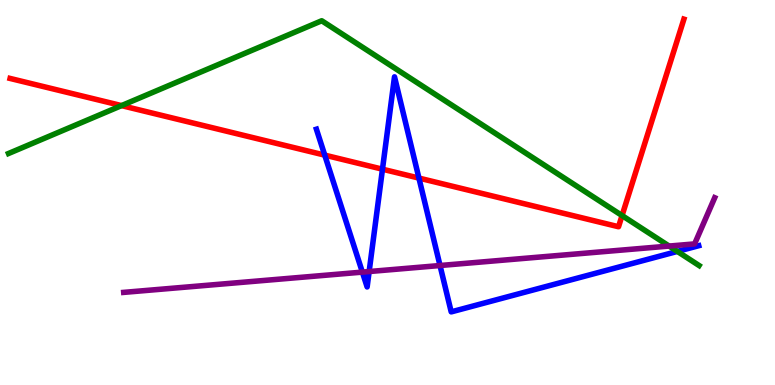[{'lines': ['blue', 'red'], 'intersections': [{'x': 4.19, 'y': 5.97}, {'x': 4.94, 'y': 5.61}, {'x': 5.41, 'y': 5.37}]}, {'lines': ['green', 'red'], 'intersections': [{'x': 1.57, 'y': 7.26}, {'x': 8.03, 'y': 4.4}]}, {'lines': ['purple', 'red'], 'intersections': []}, {'lines': ['blue', 'green'], 'intersections': [{'x': 8.74, 'y': 3.47}]}, {'lines': ['blue', 'purple'], 'intersections': [{'x': 4.68, 'y': 2.93}, {'x': 4.76, 'y': 2.95}, {'x': 5.68, 'y': 3.1}]}, {'lines': ['green', 'purple'], 'intersections': [{'x': 8.63, 'y': 3.61}]}]